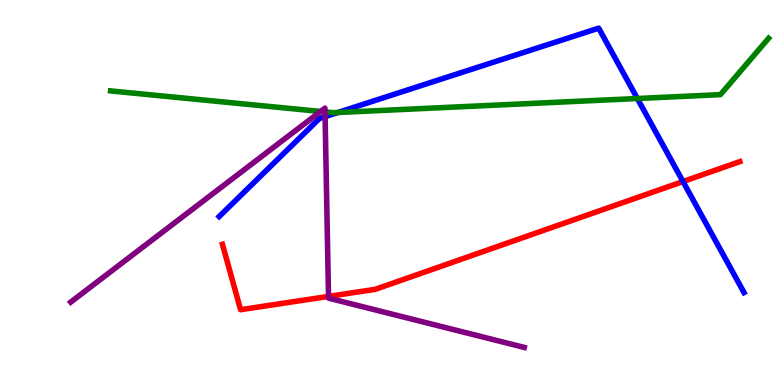[{'lines': ['blue', 'red'], 'intersections': [{'x': 8.81, 'y': 5.28}]}, {'lines': ['green', 'red'], 'intersections': []}, {'lines': ['purple', 'red'], 'intersections': [{'x': 4.24, 'y': 2.3}]}, {'lines': ['blue', 'green'], 'intersections': [{'x': 4.36, 'y': 7.08}, {'x': 8.22, 'y': 7.44}]}, {'lines': ['blue', 'purple'], 'intersections': [{'x': 4.19, 'y': 6.97}]}, {'lines': ['green', 'purple'], 'intersections': [{'x': 4.14, 'y': 7.1}, {'x': 4.19, 'y': 7.09}]}]